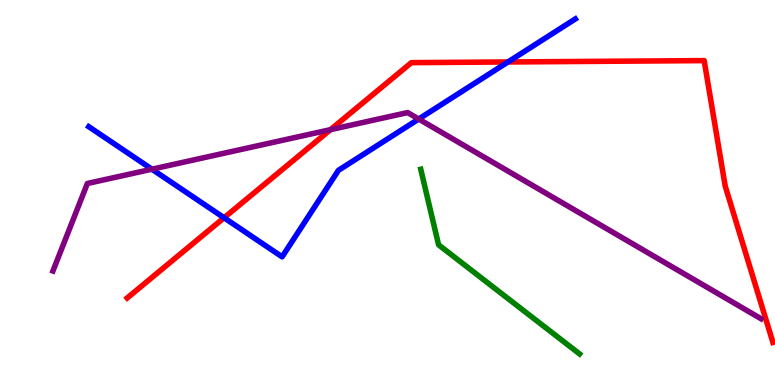[{'lines': ['blue', 'red'], 'intersections': [{'x': 2.89, 'y': 4.34}, {'x': 6.55, 'y': 8.39}]}, {'lines': ['green', 'red'], 'intersections': []}, {'lines': ['purple', 'red'], 'intersections': [{'x': 4.26, 'y': 6.63}]}, {'lines': ['blue', 'green'], 'intersections': []}, {'lines': ['blue', 'purple'], 'intersections': [{'x': 1.96, 'y': 5.61}, {'x': 5.4, 'y': 6.91}]}, {'lines': ['green', 'purple'], 'intersections': []}]